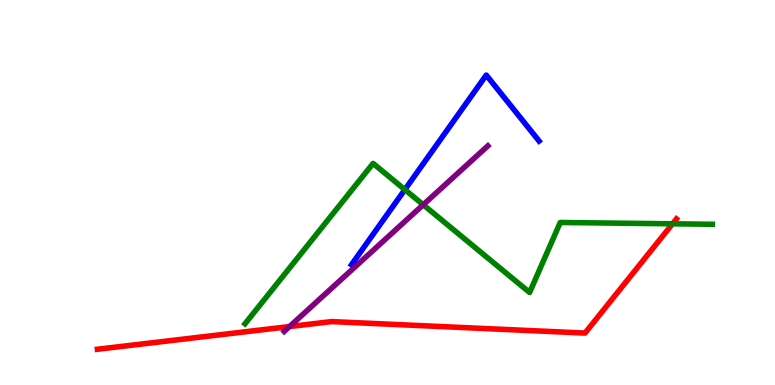[{'lines': ['blue', 'red'], 'intersections': []}, {'lines': ['green', 'red'], 'intersections': [{'x': 8.68, 'y': 4.19}]}, {'lines': ['purple', 'red'], 'intersections': [{'x': 3.74, 'y': 1.52}]}, {'lines': ['blue', 'green'], 'intersections': [{'x': 5.22, 'y': 5.07}]}, {'lines': ['blue', 'purple'], 'intersections': []}, {'lines': ['green', 'purple'], 'intersections': [{'x': 5.46, 'y': 4.68}]}]